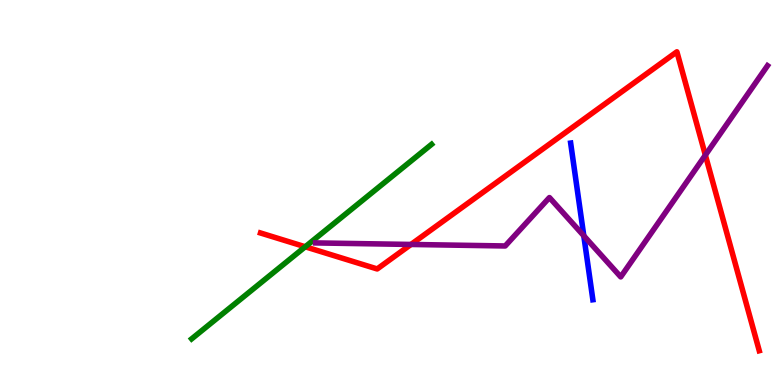[{'lines': ['blue', 'red'], 'intersections': []}, {'lines': ['green', 'red'], 'intersections': [{'x': 3.94, 'y': 3.59}]}, {'lines': ['purple', 'red'], 'intersections': [{'x': 5.3, 'y': 3.65}, {'x': 9.1, 'y': 5.97}]}, {'lines': ['blue', 'green'], 'intersections': []}, {'lines': ['blue', 'purple'], 'intersections': [{'x': 7.53, 'y': 3.88}]}, {'lines': ['green', 'purple'], 'intersections': []}]